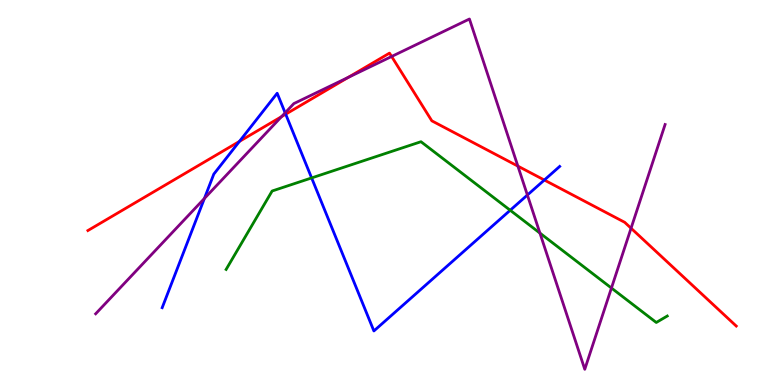[{'lines': ['blue', 'red'], 'intersections': [{'x': 3.09, 'y': 6.33}, {'x': 3.69, 'y': 7.03}, {'x': 7.02, 'y': 5.32}]}, {'lines': ['green', 'red'], 'intersections': []}, {'lines': ['purple', 'red'], 'intersections': [{'x': 3.63, 'y': 6.97}, {'x': 4.49, 'y': 7.99}, {'x': 5.05, 'y': 8.53}, {'x': 6.68, 'y': 5.69}, {'x': 8.14, 'y': 4.07}]}, {'lines': ['blue', 'green'], 'intersections': [{'x': 4.02, 'y': 5.38}, {'x': 6.58, 'y': 4.54}]}, {'lines': ['blue', 'purple'], 'intersections': [{'x': 2.64, 'y': 4.84}, {'x': 3.68, 'y': 7.07}, {'x': 6.81, 'y': 4.93}]}, {'lines': ['green', 'purple'], 'intersections': [{'x': 6.97, 'y': 3.95}, {'x': 7.89, 'y': 2.52}]}]